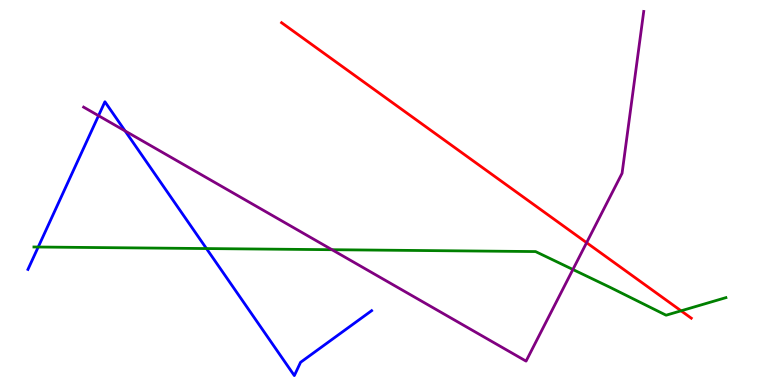[{'lines': ['blue', 'red'], 'intersections': []}, {'lines': ['green', 'red'], 'intersections': [{'x': 8.79, 'y': 1.93}]}, {'lines': ['purple', 'red'], 'intersections': [{'x': 7.57, 'y': 3.7}]}, {'lines': ['blue', 'green'], 'intersections': [{'x': 0.493, 'y': 3.58}, {'x': 2.66, 'y': 3.54}]}, {'lines': ['blue', 'purple'], 'intersections': [{'x': 1.27, 'y': 7.0}, {'x': 1.61, 'y': 6.6}]}, {'lines': ['green', 'purple'], 'intersections': [{'x': 4.28, 'y': 3.51}, {'x': 7.39, 'y': 3.0}]}]